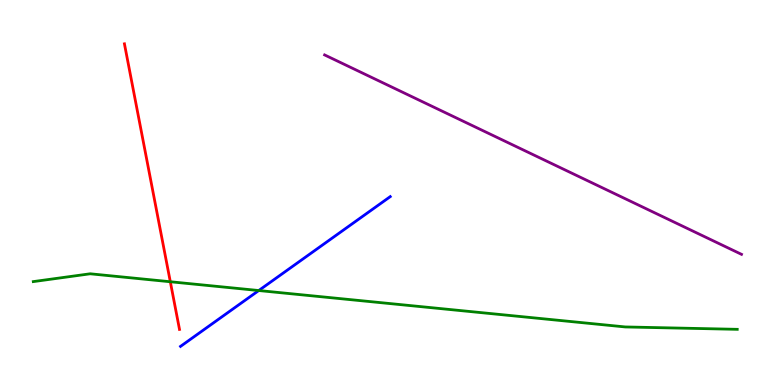[{'lines': ['blue', 'red'], 'intersections': []}, {'lines': ['green', 'red'], 'intersections': [{'x': 2.2, 'y': 2.68}]}, {'lines': ['purple', 'red'], 'intersections': []}, {'lines': ['blue', 'green'], 'intersections': [{'x': 3.34, 'y': 2.45}]}, {'lines': ['blue', 'purple'], 'intersections': []}, {'lines': ['green', 'purple'], 'intersections': []}]